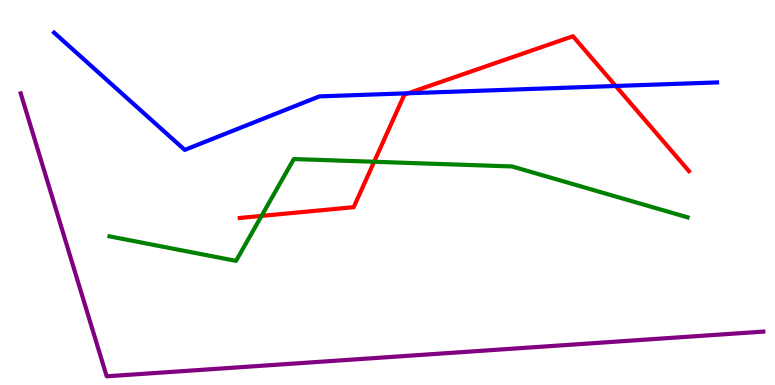[{'lines': ['blue', 'red'], 'intersections': [{'x': 5.27, 'y': 7.58}, {'x': 7.94, 'y': 7.77}]}, {'lines': ['green', 'red'], 'intersections': [{'x': 3.37, 'y': 4.39}, {'x': 4.83, 'y': 5.8}]}, {'lines': ['purple', 'red'], 'intersections': []}, {'lines': ['blue', 'green'], 'intersections': []}, {'lines': ['blue', 'purple'], 'intersections': []}, {'lines': ['green', 'purple'], 'intersections': []}]